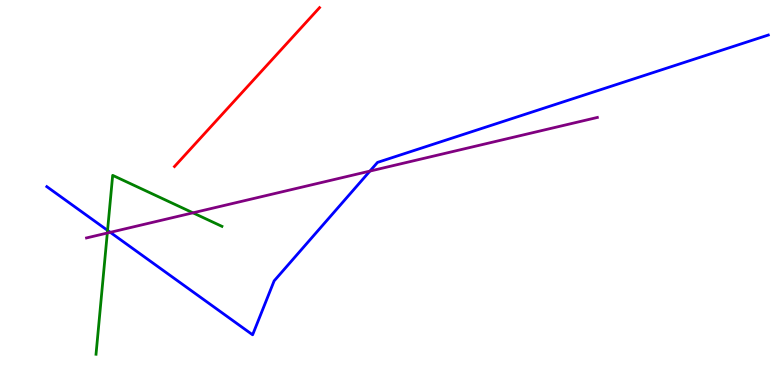[{'lines': ['blue', 'red'], 'intersections': []}, {'lines': ['green', 'red'], 'intersections': []}, {'lines': ['purple', 'red'], 'intersections': []}, {'lines': ['blue', 'green'], 'intersections': [{'x': 1.39, 'y': 4.02}]}, {'lines': ['blue', 'purple'], 'intersections': [{'x': 1.42, 'y': 3.97}, {'x': 4.77, 'y': 5.56}]}, {'lines': ['green', 'purple'], 'intersections': [{'x': 1.38, 'y': 3.95}, {'x': 2.49, 'y': 4.47}]}]